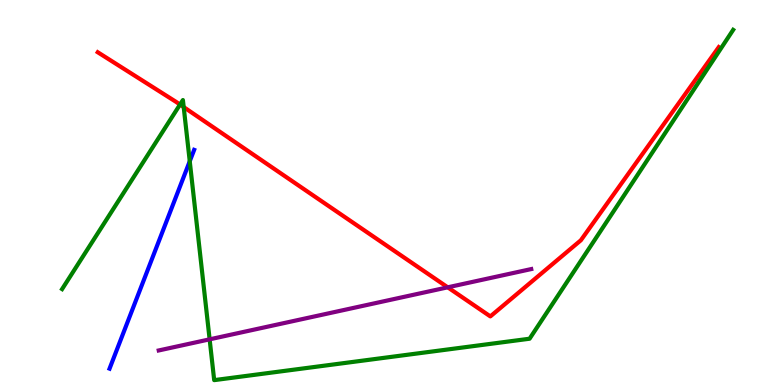[{'lines': ['blue', 'red'], 'intersections': []}, {'lines': ['green', 'red'], 'intersections': [{'x': 2.32, 'y': 7.28}, {'x': 2.37, 'y': 7.22}]}, {'lines': ['purple', 'red'], 'intersections': [{'x': 5.78, 'y': 2.54}]}, {'lines': ['blue', 'green'], 'intersections': [{'x': 2.45, 'y': 5.81}]}, {'lines': ['blue', 'purple'], 'intersections': []}, {'lines': ['green', 'purple'], 'intersections': [{'x': 2.7, 'y': 1.19}]}]